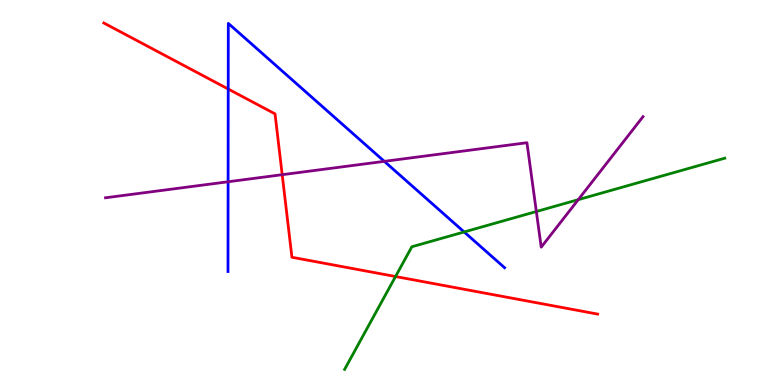[{'lines': ['blue', 'red'], 'intersections': [{'x': 2.94, 'y': 7.69}]}, {'lines': ['green', 'red'], 'intersections': [{'x': 5.1, 'y': 2.82}]}, {'lines': ['purple', 'red'], 'intersections': [{'x': 3.64, 'y': 5.46}]}, {'lines': ['blue', 'green'], 'intersections': [{'x': 5.99, 'y': 3.98}]}, {'lines': ['blue', 'purple'], 'intersections': [{'x': 2.94, 'y': 5.28}, {'x': 4.96, 'y': 5.81}]}, {'lines': ['green', 'purple'], 'intersections': [{'x': 6.92, 'y': 4.51}, {'x': 7.46, 'y': 4.81}]}]